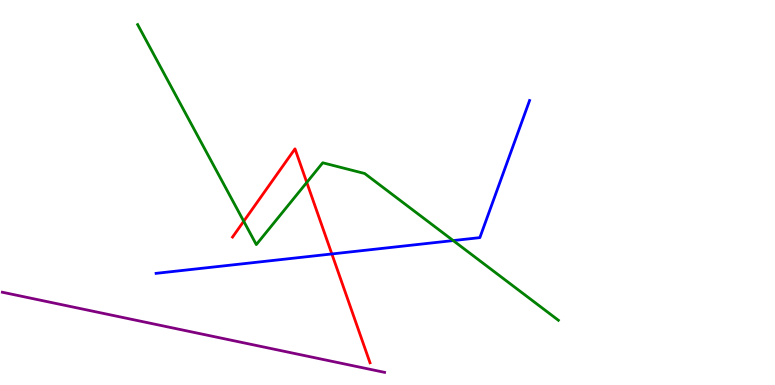[{'lines': ['blue', 'red'], 'intersections': [{'x': 4.28, 'y': 3.4}]}, {'lines': ['green', 'red'], 'intersections': [{'x': 3.14, 'y': 4.25}, {'x': 3.96, 'y': 5.26}]}, {'lines': ['purple', 'red'], 'intersections': []}, {'lines': ['blue', 'green'], 'intersections': [{'x': 5.85, 'y': 3.75}]}, {'lines': ['blue', 'purple'], 'intersections': []}, {'lines': ['green', 'purple'], 'intersections': []}]